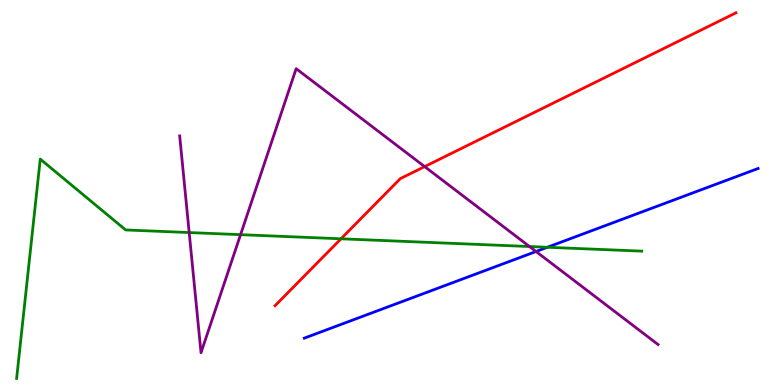[{'lines': ['blue', 'red'], 'intersections': []}, {'lines': ['green', 'red'], 'intersections': [{'x': 4.4, 'y': 3.8}]}, {'lines': ['purple', 'red'], 'intersections': [{'x': 5.48, 'y': 5.67}]}, {'lines': ['blue', 'green'], 'intersections': [{'x': 7.06, 'y': 3.58}]}, {'lines': ['blue', 'purple'], 'intersections': [{'x': 6.92, 'y': 3.47}]}, {'lines': ['green', 'purple'], 'intersections': [{'x': 2.44, 'y': 3.96}, {'x': 3.1, 'y': 3.9}, {'x': 6.83, 'y': 3.6}]}]